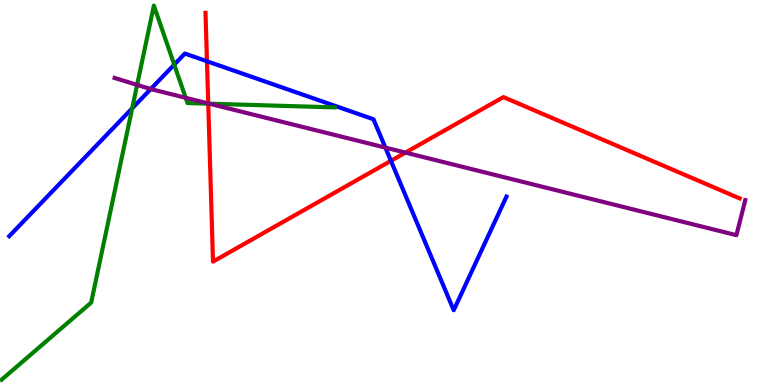[{'lines': ['blue', 'red'], 'intersections': [{'x': 2.67, 'y': 8.41}, {'x': 5.04, 'y': 5.82}]}, {'lines': ['green', 'red'], 'intersections': [{'x': 2.69, 'y': 7.31}]}, {'lines': ['purple', 'red'], 'intersections': [{'x': 2.69, 'y': 7.31}, {'x': 5.23, 'y': 6.04}]}, {'lines': ['blue', 'green'], 'intersections': [{'x': 1.71, 'y': 7.19}, {'x': 2.25, 'y': 8.32}]}, {'lines': ['blue', 'purple'], 'intersections': [{'x': 1.94, 'y': 7.69}, {'x': 4.97, 'y': 6.17}]}, {'lines': ['green', 'purple'], 'intersections': [{'x': 1.77, 'y': 7.8}, {'x': 2.4, 'y': 7.46}, {'x': 2.7, 'y': 7.31}]}]